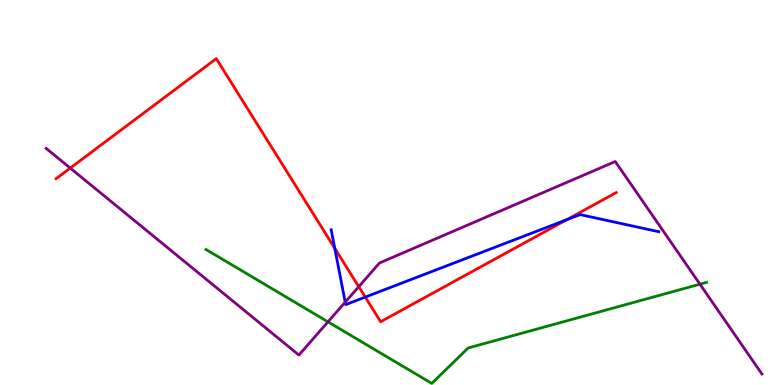[{'lines': ['blue', 'red'], 'intersections': [{'x': 4.32, 'y': 3.55}, {'x': 4.71, 'y': 2.28}, {'x': 7.31, 'y': 4.29}]}, {'lines': ['green', 'red'], 'intersections': []}, {'lines': ['purple', 'red'], 'intersections': [{'x': 0.906, 'y': 5.63}, {'x': 4.63, 'y': 2.55}]}, {'lines': ['blue', 'green'], 'intersections': []}, {'lines': ['blue', 'purple'], 'intersections': [{'x': 4.45, 'y': 2.15}]}, {'lines': ['green', 'purple'], 'intersections': [{'x': 4.23, 'y': 1.64}, {'x': 9.03, 'y': 2.62}]}]